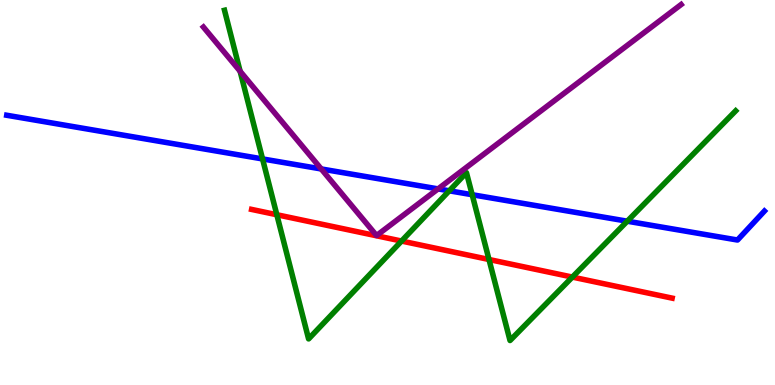[{'lines': ['blue', 'red'], 'intersections': []}, {'lines': ['green', 'red'], 'intersections': [{'x': 3.57, 'y': 4.42}, {'x': 5.18, 'y': 3.74}, {'x': 6.31, 'y': 3.26}, {'x': 7.39, 'y': 2.8}]}, {'lines': ['purple', 'red'], 'intersections': []}, {'lines': ['blue', 'green'], 'intersections': [{'x': 3.39, 'y': 5.87}, {'x': 5.8, 'y': 5.04}, {'x': 6.09, 'y': 4.94}, {'x': 8.09, 'y': 4.25}]}, {'lines': ['blue', 'purple'], 'intersections': [{'x': 4.15, 'y': 5.61}, {'x': 5.65, 'y': 5.09}]}, {'lines': ['green', 'purple'], 'intersections': [{'x': 3.1, 'y': 8.15}]}]